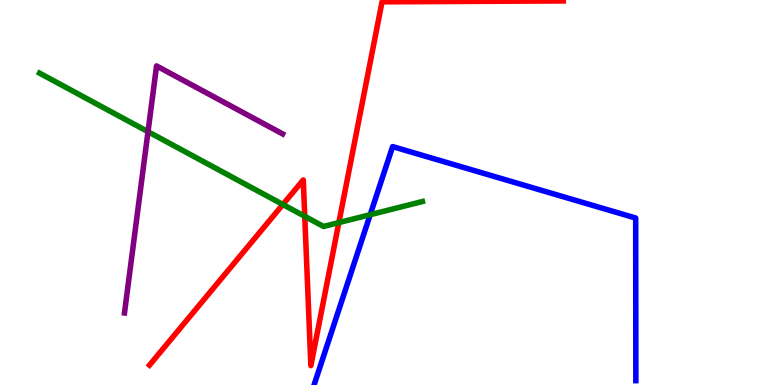[{'lines': ['blue', 'red'], 'intersections': []}, {'lines': ['green', 'red'], 'intersections': [{'x': 3.65, 'y': 4.69}, {'x': 3.93, 'y': 4.38}, {'x': 4.37, 'y': 4.22}]}, {'lines': ['purple', 'red'], 'intersections': []}, {'lines': ['blue', 'green'], 'intersections': [{'x': 4.78, 'y': 4.42}]}, {'lines': ['blue', 'purple'], 'intersections': []}, {'lines': ['green', 'purple'], 'intersections': [{'x': 1.91, 'y': 6.58}]}]